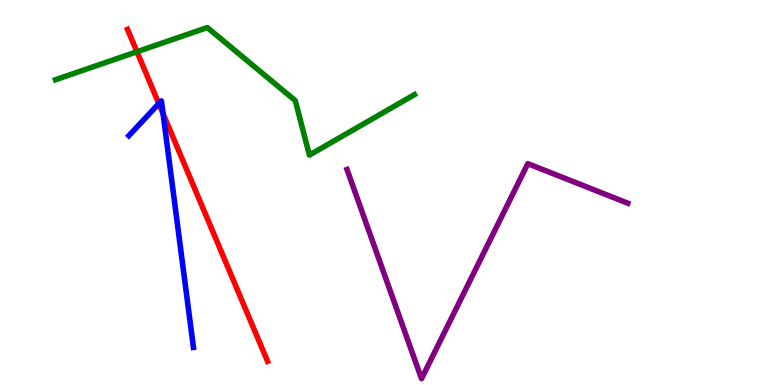[{'lines': ['blue', 'red'], 'intersections': [{'x': 2.05, 'y': 7.31}, {'x': 2.1, 'y': 7.05}]}, {'lines': ['green', 'red'], 'intersections': [{'x': 1.77, 'y': 8.66}]}, {'lines': ['purple', 'red'], 'intersections': []}, {'lines': ['blue', 'green'], 'intersections': []}, {'lines': ['blue', 'purple'], 'intersections': []}, {'lines': ['green', 'purple'], 'intersections': []}]